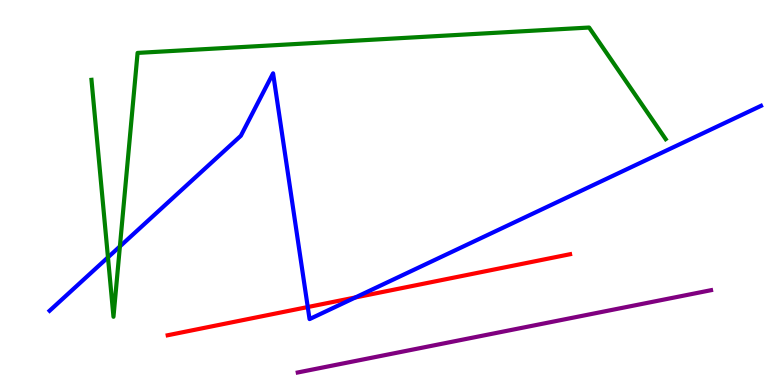[{'lines': ['blue', 'red'], 'intersections': [{'x': 3.97, 'y': 2.02}, {'x': 4.59, 'y': 2.27}]}, {'lines': ['green', 'red'], 'intersections': []}, {'lines': ['purple', 'red'], 'intersections': []}, {'lines': ['blue', 'green'], 'intersections': [{'x': 1.39, 'y': 3.32}, {'x': 1.55, 'y': 3.6}]}, {'lines': ['blue', 'purple'], 'intersections': []}, {'lines': ['green', 'purple'], 'intersections': []}]